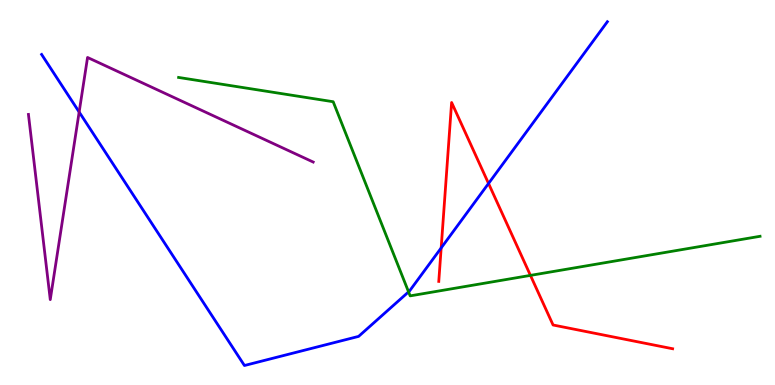[{'lines': ['blue', 'red'], 'intersections': [{'x': 5.69, 'y': 3.56}, {'x': 6.3, 'y': 5.23}]}, {'lines': ['green', 'red'], 'intersections': [{'x': 6.84, 'y': 2.85}]}, {'lines': ['purple', 'red'], 'intersections': []}, {'lines': ['blue', 'green'], 'intersections': [{'x': 5.27, 'y': 2.42}]}, {'lines': ['blue', 'purple'], 'intersections': [{'x': 1.02, 'y': 7.09}]}, {'lines': ['green', 'purple'], 'intersections': []}]